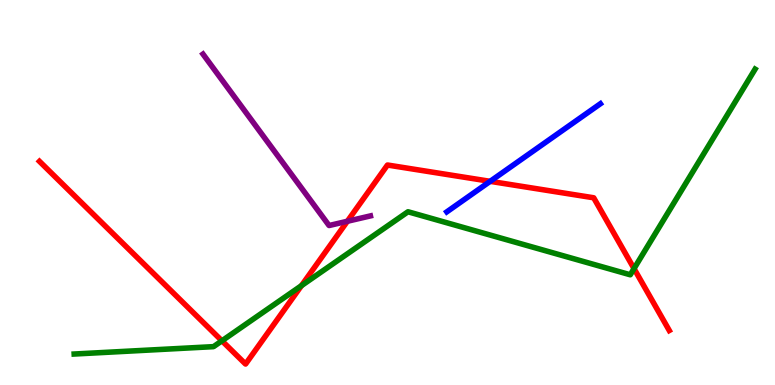[{'lines': ['blue', 'red'], 'intersections': [{'x': 6.32, 'y': 5.29}]}, {'lines': ['green', 'red'], 'intersections': [{'x': 2.86, 'y': 1.15}, {'x': 3.89, 'y': 2.58}, {'x': 8.18, 'y': 3.02}]}, {'lines': ['purple', 'red'], 'intersections': [{'x': 4.48, 'y': 4.25}]}, {'lines': ['blue', 'green'], 'intersections': []}, {'lines': ['blue', 'purple'], 'intersections': []}, {'lines': ['green', 'purple'], 'intersections': []}]